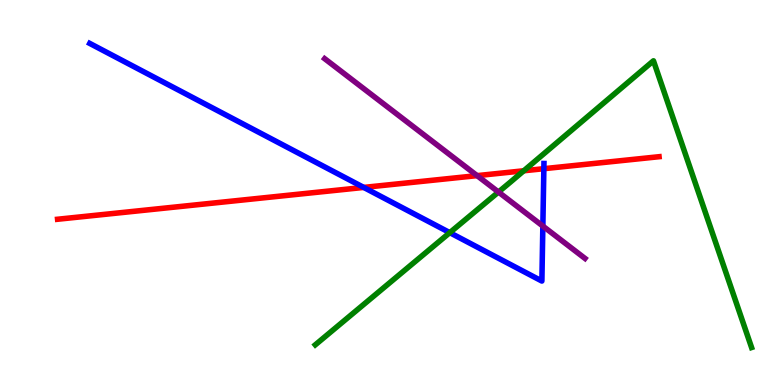[{'lines': ['blue', 'red'], 'intersections': [{'x': 4.69, 'y': 5.13}, {'x': 7.02, 'y': 5.62}]}, {'lines': ['green', 'red'], 'intersections': [{'x': 6.76, 'y': 5.56}]}, {'lines': ['purple', 'red'], 'intersections': [{'x': 6.16, 'y': 5.44}]}, {'lines': ['blue', 'green'], 'intersections': [{'x': 5.8, 'y': 3.96}]}, {'lines': ['blue', 'purple'], 'intersections': [{'x': 7.0, 'y': 4.13}]}, {'lines': ['green', 'purple'], 'intersections': [{'x': 6.43, 'y': 5.01}]}]